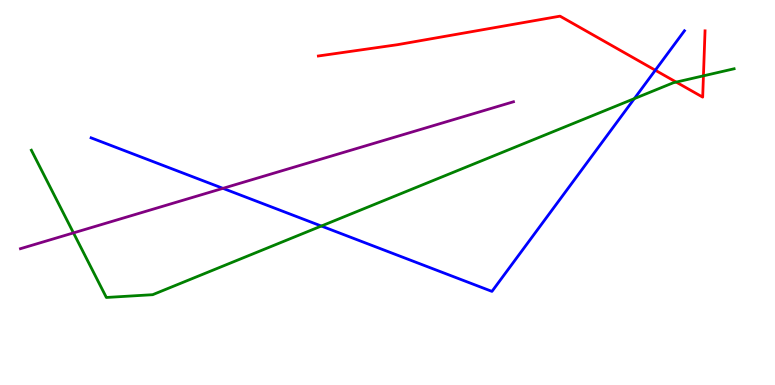[{'lines': ['blue', 'red'], 'intersections': [{'x': 8.46, 'y': 8.18}]}, {'lines': ['green', 'red'], 'intersections': [{'x': 8.73, 'y': 7.87}, {'x': 9.08, 'y': 8.03}]}, {'lines': ['purple', 'red'], 'intersections': []}, {'lines': ['blue', 'green'], 'intersections': [{'x': 4.15, 'y': 4.13}, {'x': 8.19, 'y': 7.44}]}, {'lines': ['blue', 'purple'], 'intersections': [{'x': 2.88, 'y': 5.11}]}, {'lines': ['green', 'purple'], 'intersections': [{'x': 0.948, 'y': 3.95}]}]